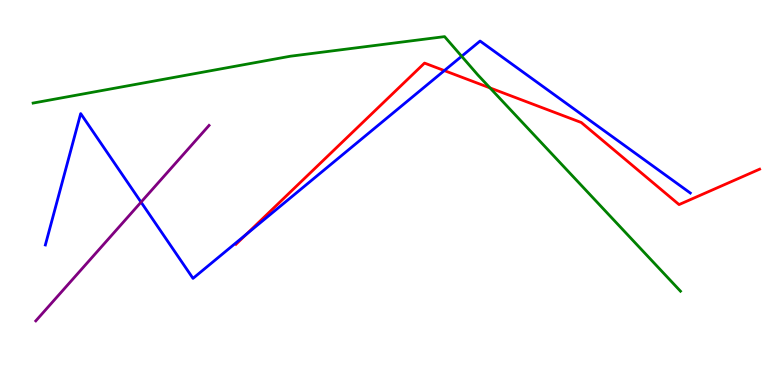[{'lines': ['blue', 'red'], 'intersections': [{'x': 3.18, 'y': 3.92}, {'x': 5.73, 'y': 8.17}]}, {'lines': ['green', 'red'], 'intersections': [{'x': 6.32, 'y': 7.72}]}, {'lines': ['purple', 'red'], 'intersections': []}, {'lines': ['blue', 'green'], 'intersections': [{'x': 5.96, 'y': 8.54}]}, {'lines': ['blue', 'purple'], 'intersections': [{'x': 1.82, 'y': 4.75}]}, {'lines': ['green', 'purple'], 'intersections': []}]